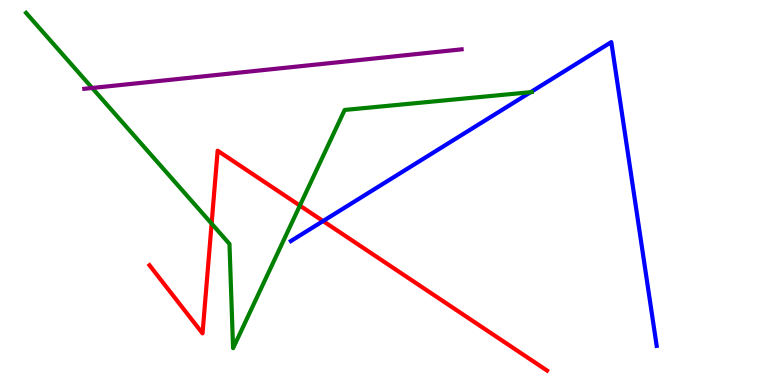[{'lines': ['blue', 'red'], 'intersections': [{'x': 4.17, 'y': 4.26}]}, {'lines': ['green', 'red'], 'intersections': [{'x': 2.73, 'y': 4.19}, {'x': 3.87, 'y': 4.66}]}, {'lines': ['purple', 'red'], 'intersections': []}, {'lines': ['blue', 'green'], 'intersections': [{'x': 6.85, 'y': 7.61}]}, {'lines': ['blue', 'purple'], 'intersections': []}, {'lines': ['green', 'purple'], 'intersections': [{'x': 1.19, 'y': 7.71}]}]